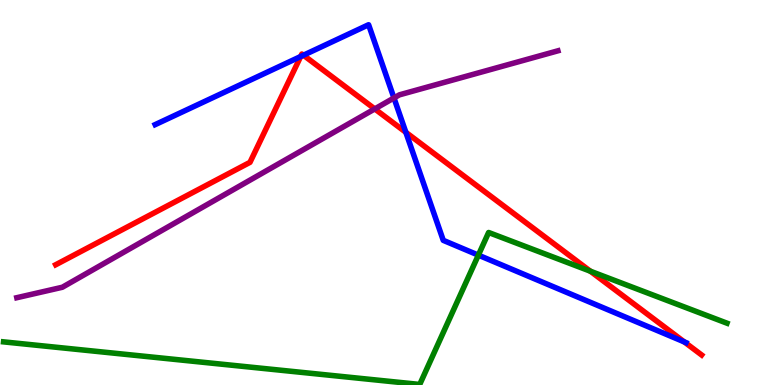[{'lines': ['blue', 'red'], 'intersections': [{'x': 3.88, 'y': 8.53}, {'x': 3.92, 'y': 8.57}, {'x': 5.24, 'y': 6.56}, {'x': 8.83, 'y': 1.12}]}, {'lines': ['green', 'red'], 'intersections': [{'x': 7.62, 'y': 2.96}]}, {'lines': ['purple', 'red'], 'intersections': [{'x': 4.84, 'y': 7.17}]}, {'lines': ['blue', 'green'], 'intersections': [{'x': 6.17, 'y': 3.37}]}, {'lines': ['blue', 'purple'], 'intersections': [{'x': 5.08, 'y': 7.46}]}, {'lines': ['green', 'purple'], 'intersections': []}]